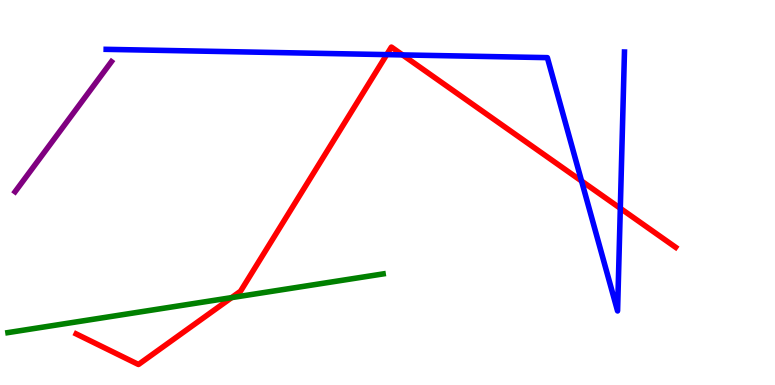[{'lines': ['blue', 'red'], 'intersections': [{'x': 4.99, 'y': 8.58}, {'x': 5.19, 'y': 8.57}, {'x': 7.5, 'y': 5.3}, {'x': 8.0, 'y': 4.59}]}, {'lines': ['green', 'red'], 'intersections': [{'x': 2.99, 'y': 2.27}]}, {'lines': ['purple', 'red'], 'intersections': []}, {'lines': ['blue', 'green'], 'intersections': []}, {'lines': ['blue', 'purple'], 'intersections': []}, {'lines': ['green', 'purple'], 'intersections': []}]